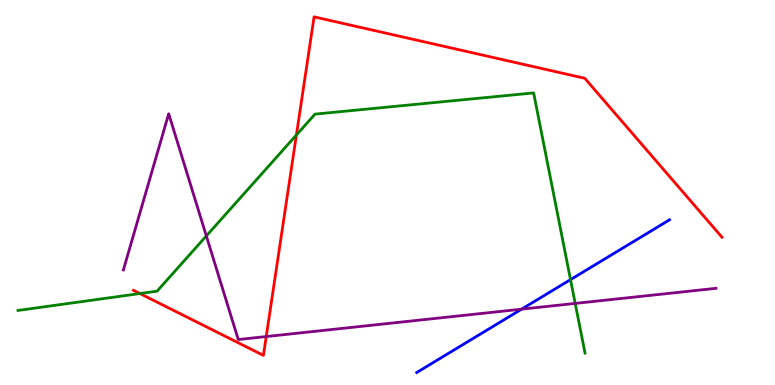[{'lines': ['blue', 'red'], 'intersections': []}, {'lines': ['green', 'red'], 'intersections': [{'x': 1.81, 'y': 2.38}, {'x': 3.82, 'y': 6.49}]}, {'lines': ['purple', 'red'], 'intersections': [{'x': 3.44, 'y': 1.26}]}, {'lines': ['blue', 'green'], 'intersections': [{'x': 7.36, 'y': 2.74}]}, {'lines': ['blue', 'purple'], 'intersections': [{'x': 6.73, 'y': 1.97}]}, {'lines': ['green', 'purple'], 'intersections': [{'x': 2.66, 'y': 3.87}, {'x': 7.42, 'y': 2.12}]}]